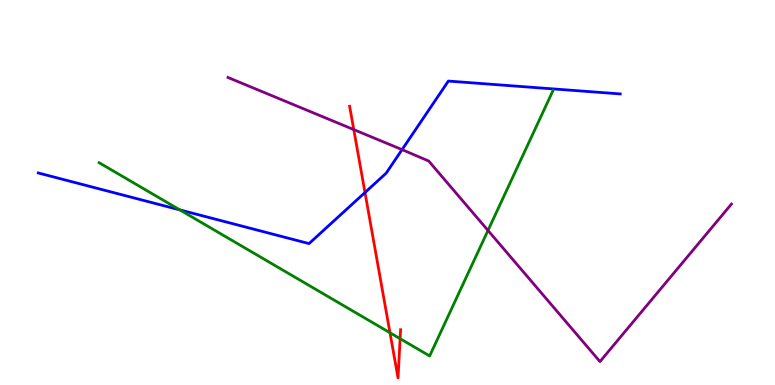[{'lines': ['blue', 'red'], 'intersections': [{'x': 4.71, 'y': 5.0}]}, {'lines': ['green', 'red'], 'intersections': [{'x': 5.03, 'y': 1.36}, {'x': 5.16, 'y': 1.2}]}, {'lines': ['purple', 'red'], 'intersections': [{'x': 4.56, 'y': 6.63}]}, {'lines': ['blue', 'green'], 'intersections': [{'x': 2.32, 'y': 4.55}]}, {'lines': ['blue', 'purple'], 'intersections': [{'x': 5.19, 'y': 6.11}]}, {'lines': ['green', 'purple'], 'intersections': [{'x': 6.3, 'y': 4.01}]}]